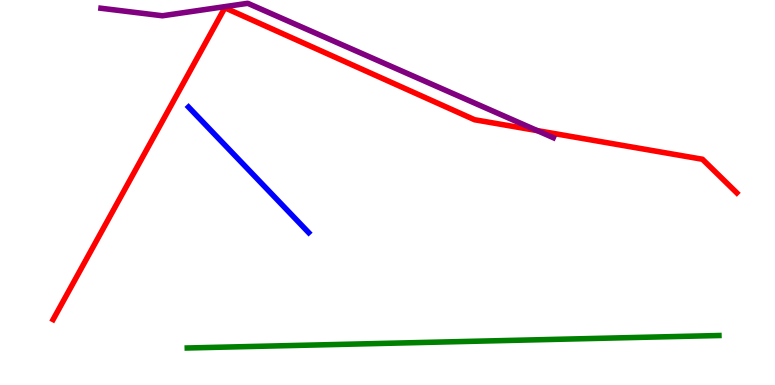[{'lines': ['blue', 'red'], 'intersections': []}, {'lines': ['green', 'red'], 'intersections': []}, {'lines': ['purple', 'red'], 'intersections': [{'x': 6.93, 'y': 6.61}]}, {'lines': ['blue', 'green'], 'intersections': []}, {'lines': ['blue', 'purple'], 'intersections': []}, {'lines': ['green', 'purple'], 'intersections': []}]